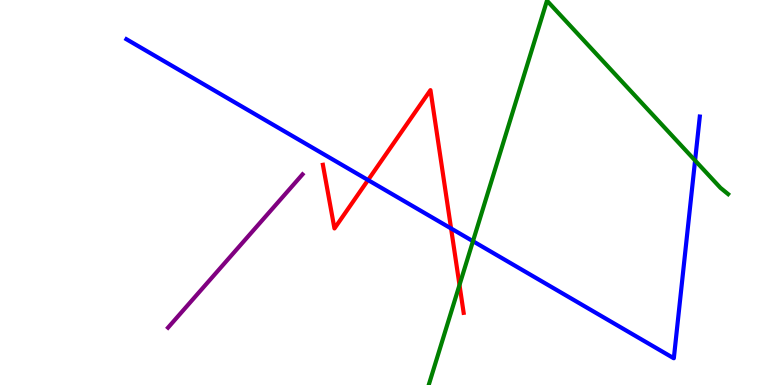[{'lines': ['blue', 'red'], 'intersections': [{'x': 4.75, 'y': 5.32}, {'x': 5.82, 'y': 4.07}]}, {'lines': ['green', 'red'], 'intersections': [{'x': 5.93, 'y': 2.6}]}, {'lines': ['purple', 'red'], 'intersections': []}, {'lines': ['blue', 'green'], 'intersections': [{'x': 6.1, 'y': 3.73}, {'x': 8.97, 'y': 5.83}]}, {'lines': ['blue', 'purple'], 'intersections': []}, {'lines': ['green', 'purple'], 'intersections': []}]